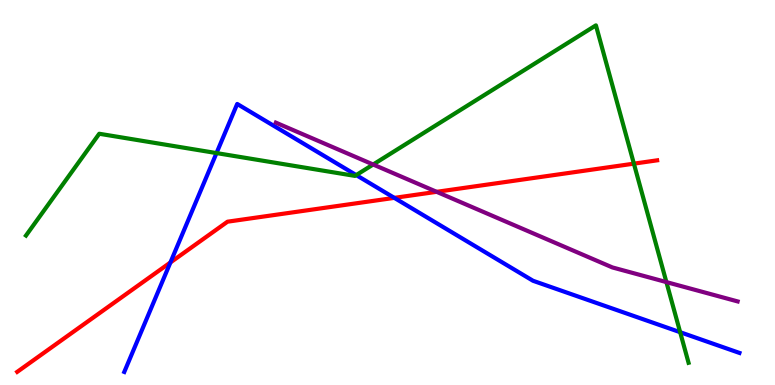[{'lines': ['blue', 'red'], 'intersections': [{'x': 2.2, 'y': 3.18}, {'x': 5.09, 'y': 4.86}]}, {'lines': ['green', 'red'], 'intersections': [{'x': 8.18, 'y': 5.75}]}, {'lines': ['purple', 'red'], 'intersections': [{'x': 5.63, 'y': 5.02}]}, {'lines': ['blue', 'green'], 'intersections': [{'x': 2.79, 'y': 6.02}, {'x': 4.6, 'y': 5.45}, {'x': 8.78, 'y': 1.37}]}, {'lines': ['blue', 'purple'], 'intersections': []}, {'lines': ['green', 'purple'], 'intersections': [{'x': 4.81, 'y': 5.73}, {'x': 8.6, 'y': 2.67}]}]